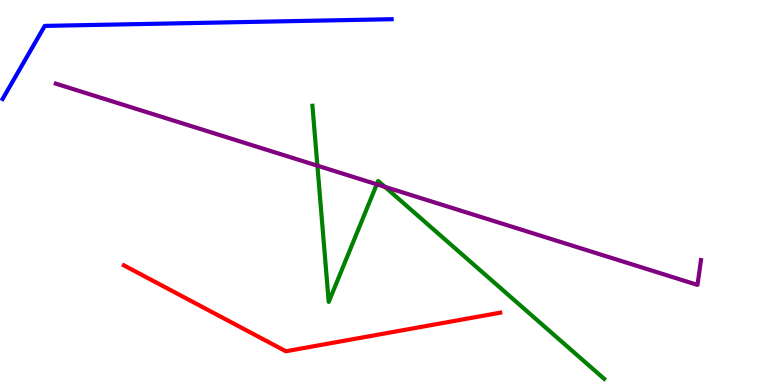[{'lines': ['blue', 'red'], 'intersections': []}, {'lines': ['green', 'red'], 'intersections': []}, {'lines': ['purple', 'red'], 'intersections': []}, {'lines': ['blue', 'green'], 'intersections': []}, {'lines': ['blue', 'purple'], 'intersections': []}, {'lines': ['green', 'purple'], 'intersections': [{'x': 4.1, 'y': 5.7}, {'x': 4.86, 'y': 5.21}, {'x': 4.97, 'y': 5.15}]}]